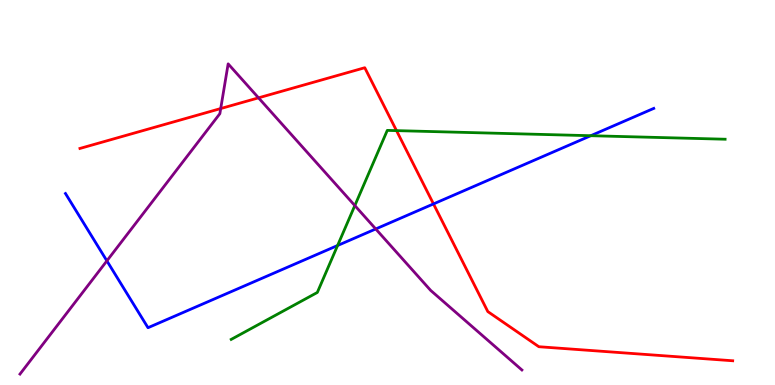[{'lines': ['blue', 'red'], 'intersections': [{'x': 5.59, 'y': 4.7}]}, {'lines': ['green', 'red'], 'intersections': [{'x': 5.12, 'y': 6.61}]}, {'lines': ['purple', 'red'], 'intersections': [{'x': 2.85, 'y': 7.18}, {'x': 3.34, 'y': 7.46}]}, {'lines': ['blue', 'green'], 'intersections': [{'x': 4.36, 'y': 3.62}, {'x': 7.62, 'y': 6.48}]}, {'lines': ['blue', 'purple'], 'intersections': [{'x': 1.38, 'y': 3.22}, {'x': 4.85, 'y': 4.05}]}, {'lines': ['green', 'purple'], 'intersections': [{'x': 4.58, 'y': 4.66}]}]